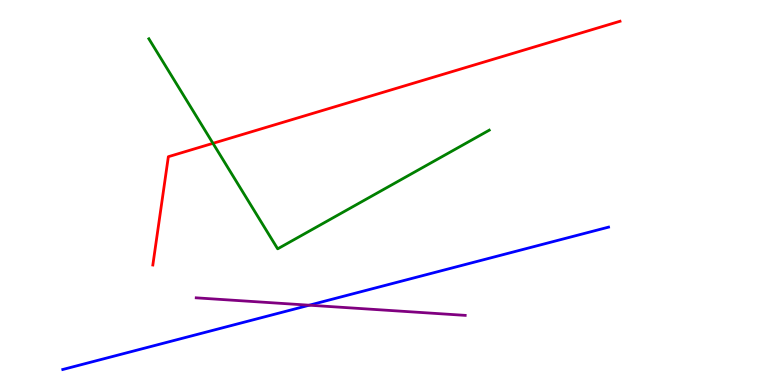[{'lines': ['blue', 'red'], 'intersections': []}, {'lines': ['green', 'red'], 'intersections': [{'x': 2.75, 'y': 6.28}]}, {'lines': ['purple', 'red'], 'intersections': []}, {'lines': ['blue', 'green'], 'intersections': []}, {'lines': ['blue', 'purple'], 'intersections': [{'x': 3.99, 'y': 2.07}]}, {'lines': ['green', 'purple'], 'intersections': []}]